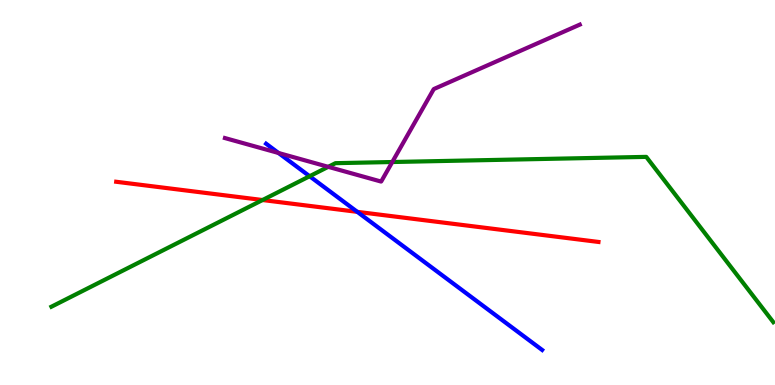[{'lines': ['blue', 'red'], 'intersections': [{'x': 4.61, 'y': 4.5}]}, {'lines': ['green', 'red'], 'intersections': [{'x': 3.39, 'y': 4.8}]}, {'lines': ['purple', 'red'], 'intersections': []}, {'lines': ['blue', 'green'], 'intersections': [{'x': 4.0, 'y': 5.42}]}, {'lines': ['blue', 'purple'], 'intersections': [{'x': 3.59, 'y': 6.03}]}, {'lines': ['green', 'purple'], 'intersections': [{'x': 4.24, 'y': 5.67}, {'x': 5.06, 'y': 5.79}]}]